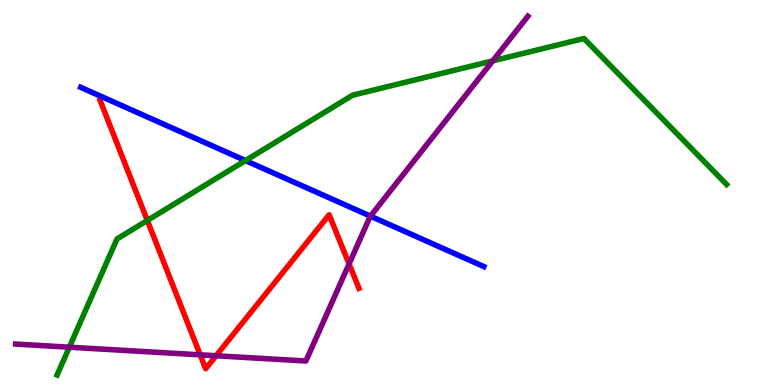[{'lines': ['blue', 'red'], 'intersections': []}, {'lines': ['green', 'red'], 'intersections': [{'x': 1.9, 'y': 4.27}]}, {'lines': ['purple', 'red'], 'intersections': [{'x': 2.58, 'y': 0.784}, {'x': 2.79, 'y': 0.759}, {'x': 4.5, 'y': 3.14}]}, {'lines': ['blue', 'green'], 'intersections': [{'x': 3.17, 'y': 5.83}]}, {'lines': ['blue', 'purple'], 'intersections': [{'x': 4.78, 'y': 4.39}]}, {'lines': ['green', 'purple'], 'intersections': [{'x': 0.894, 'y': 0.982}, {'x': 6.36, 'y': 8.42}]}]